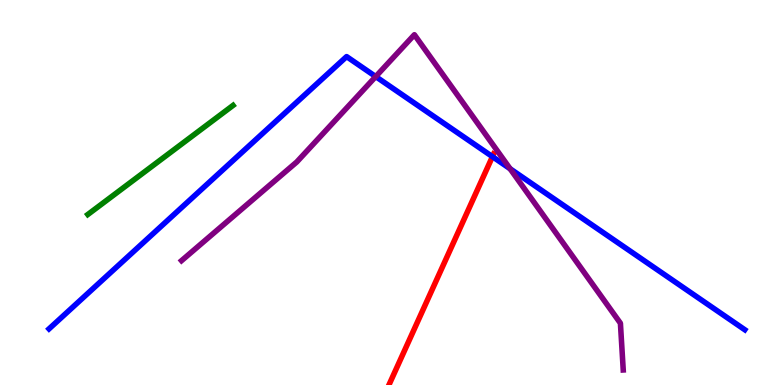[{'lines': ['blue', 'red'], 'intersections': [{'x': 6.35, 'y': 5.93}]}, {'lines': ['green', 'red'], 'intersections': []}, {'lines': ['purple', 'red'], 'intersections': []}, {'lines': ['blue', 'green'], 'intersections': []}, {'lines': ['blue', 'purple'], 'intersections': [{'x': 4.85, 'y': 8.01}, {'x': 6.58, 'y': 5.62}]}, {'lines': ['green', 'purple'], 'intersections': []}]